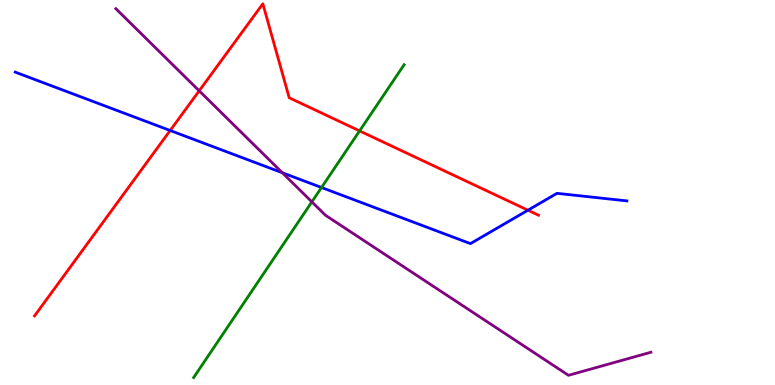[{'lines': ['blue', 'red'], 'intersections': [{'x': 2.2, 'y': 6.61}, {'x': 6.81, 'y': 4.54}]}, {'lines': ['green', 'red'], 'intersections': [{'x': 4.64, 'y': 6.6}]}, {'lines': ['purple', 'red'], 'intersections': [{'x': 2.57, 'y': 7.64}]}, {'lines': ['blue', 'green'], 'intersections': [{'x': 4.15, 'y': 5.13}]}, {'lines': ['blue', 'purple'], 'intersections': [{'x': 3.64, 'y': 5.51}]}, {'lines': ['green', 'purple'], 'intersections': [{'x': 4.02, 'y': 4.76}]}]